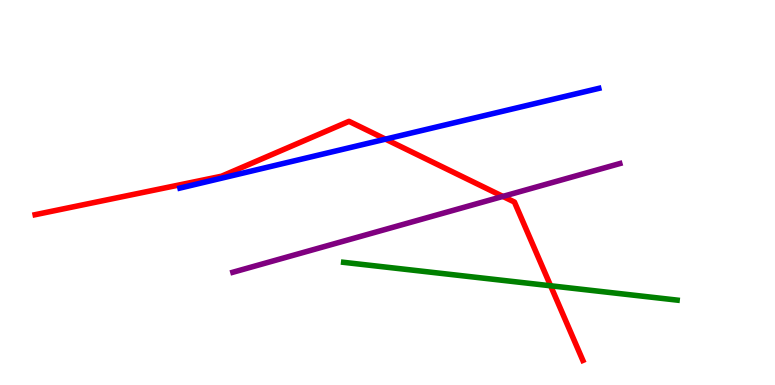[{'lines': ['blue', 'red'], 'intersections': [{'x': 4.97, 'y': 6.39}]}, {'lines': ['green', 'red'], 'intersections': [{'x': 7.1, 'y': 2.58}]}, {'lines': ['purple', 'red'], 'intersections': [{'x': 6.49, 'y': 4.9}]}, {'lines': ['blue', 'green'], 'intersections': []}, {'lines': ['blue', 'purple'], 'intersections': []}, {'lines': ['green', 'purple'], 'intersections': []}]